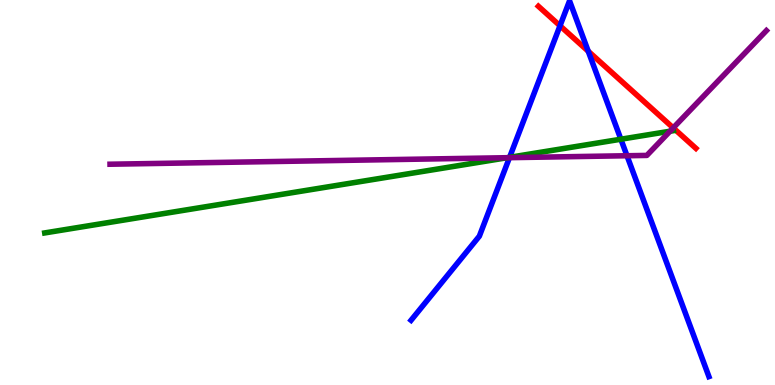[{'lines': ['blue', 'red'], 'intersections': [{'x': 7.23, 'y': 9.33}, {'x': 7.59, 'y': 8.67}]}, {'lines': ['green', 'red'], 'intersections': []}, {'lines': ['purple', 'red'], 'intersections': [{'x': 8.69, 'y': 6.68}]}, {'lines': ['blue', 'green'], 'intersections': [{'x': 6.58, 'y': 5.91}, {'x': 8.01, 'y': 6.38}]}, {'lines': ['blue', 'purple'], 'intersections': [{'x': 6.57, 'y': 5.9}, {'x': 8.09, 'y': 5.95}]}, {'lines': ['green', 'purple'], 'intersections': [{'x': 6.54, 'y': 5.9}, {'x': 8.65, 'y': 6.59}]}]